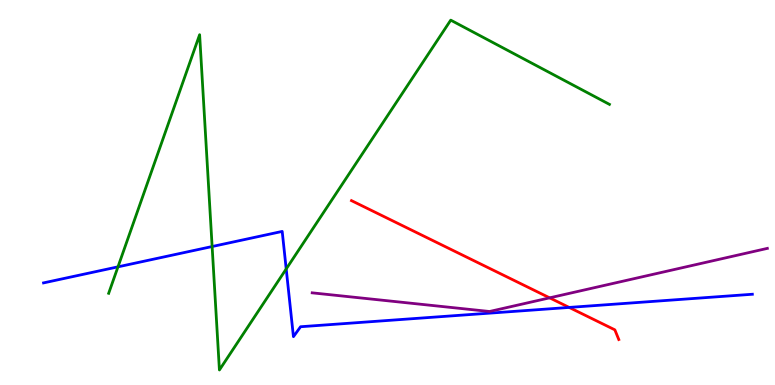[{'lines': ['blue', 'red'], 'intersections': [{'x': 7.34, 'y': 2.01}]}, {'lines': ['green', 'red'], 'intersections': []}, {'lines': ['purple', 'red'], 'intersections': [{'x': 7.09, 'y': 2.26}]}, {'lines': ['blue', 'green'], 'intersections': [{'x': 1.52, 'y': 3.07}, {'x': 2.74, 'y': 3.6}, {'x': 3.69, 'y': 3.01}]}, {'lines': ['blue', 'purple'], 'intersections': []}, {'lines': ['green', 'purple'], 'intersections': []}]